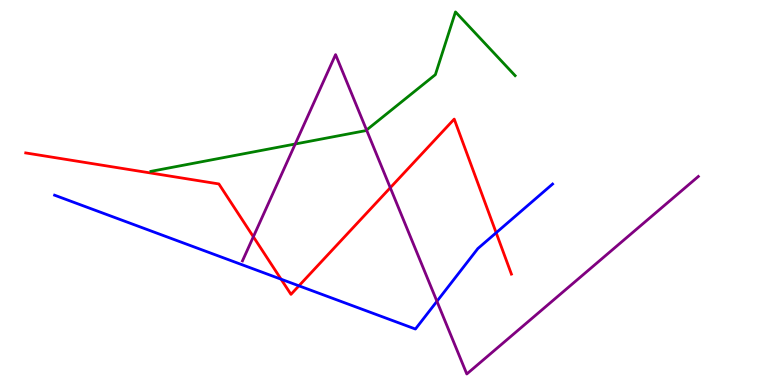[{'lines': ['blue', 'red'], 'intersections': [{'x': 3.63, 'y': 2.75}, {'x': 3.86, 'y': 2.58}, {'x': 6.4, 'y': 3.95}]}, {'lines': ['green', 'red'], 'intersections': []}, {'lines': ['purple', 'red'], 'intersections': [{'x': 3.27, 'y': 3.85}, {'x': 5.04, 'y': 5.12}]}, {'lines': ['blue', 'green'], 'intersections': []}, {'lines': ['blue', 'purple'], 'intersections': [{'x': 5.64, 'y': 2.17}]}, {'lines': ['green', 'purple'], 'intersections': [{'x': 3.81, 'y': 6.26}, {'x': 4.73, 'y': 6.62}]}]